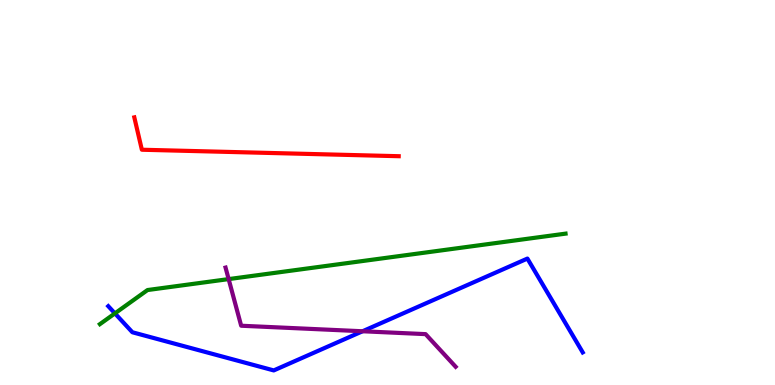[{'lines': ['blue', 'red'], 'intersections': []}, {'lines': ['green', 'red'], 'intersections': []}, {'lines': ['purple', 'red'], 'intersections': []}, {'lines': ['blue', 'green'], 'intersections': [{'x': 1.48, 'y': 1.86}]}, {'lines': ['blue', 'purple'], 'intersections': [{'x': 4.68, 'y': 1.4}]}, {'lines': ['green', 'purple'], 'intersections': [{'x': 2.95, 'y': 2.75}]}]